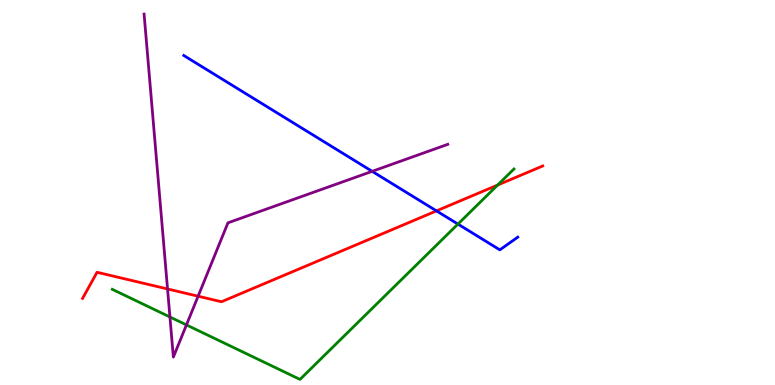[{'lines': ['blue', 'red'], 'intersections': [{'x': 5.63, 'y': 4.52}]}, {'lines': ['green', 'red'], 'intersections': [{'x': 6.42, 'y': 5.19}]}, {'lines': ['purple', 'red'], 'intersections': [{'x': 2.16, 'y': 2.49}, {'x': 2.56, 'y': 2.31}]}, {'lines': ['blue', 'green'], 'intersections': [{'x': 5.91, 'y': 4.18}]}, {'lines': ['blue', 'purple'], 'intersections': [{'x': 4.8, 'y': 5.55}]}, {'lines': ['green', 'purple'], 'intersections': [{'x': 2.19, 'y': 1.77}, {'x': 2.41, 'y': 1.56}]}]